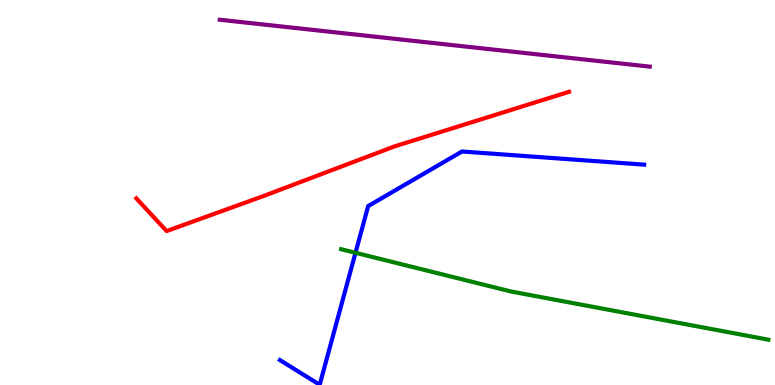[{'lines': ['blue', 'red'], 'intersections': []}, {'lines': ['green', 'red'], 'intersections': []}, {'lines': ['purple', 'red'], 'intersections': []}, {'lines': ['blue', 'green'], 'intersections': [{'x': 4.59, 'y': 3.43}]}, {'lines': ['blue', 'purple'], 'intersections': []}, {'lines': ['green', 'purple'], 'intersections': []}]